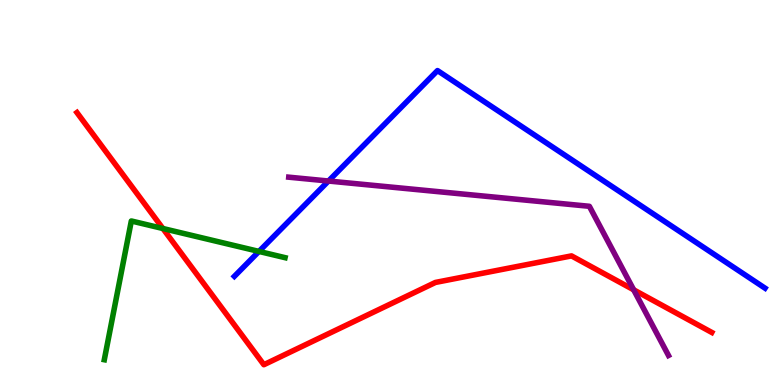[{'lines': ['blue', 'red'], 'intersections': []}, {'lines': ['green', 'red'], 'intersections': [{'x': 2.1, 'y': 4.06}]}, {'lines': ['purple', 'red'], 'intersections': [{'x': 8.18, 'y': 2.47}]}, {'lines': ['blue', 'green'], 'intersections': [{'x': 3.34, 'y': 3.47}]}, {'lines': ['blue', 'purple'], 'intersections': [{'x': 4.24, 'y': 5.3}]}, {'lines': ['green', 'purple'], 'intersections': []}]